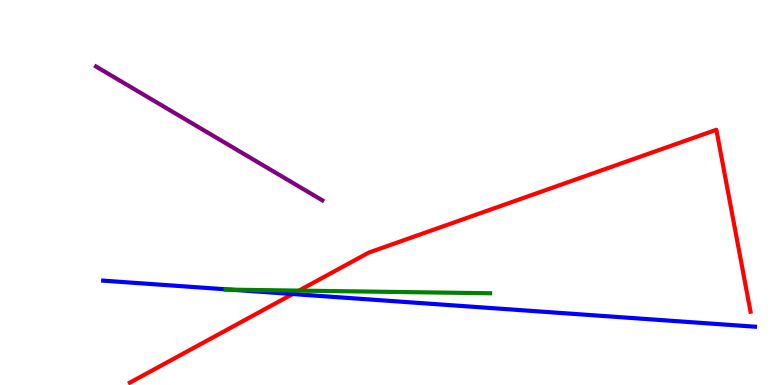[{'lines': ['blue', 'red'], 'intersections': [{'x': 3.78, 'y': 2.36}]}, {'lines': ['green', 'red'], 'intersections': [{'x': 3.86, 'y': 2.45}]}, {'lines': ['purple', 'red'], 'intersections': []}, {'lines': ['blue', 'green'], 'intersections': [{'x': 2.98, 'y': 2.48}]}, {'lines': ['blue', 'purple'], 'intersections': []}, {'lines': ['green', 'purple'], 'intersections': []}]